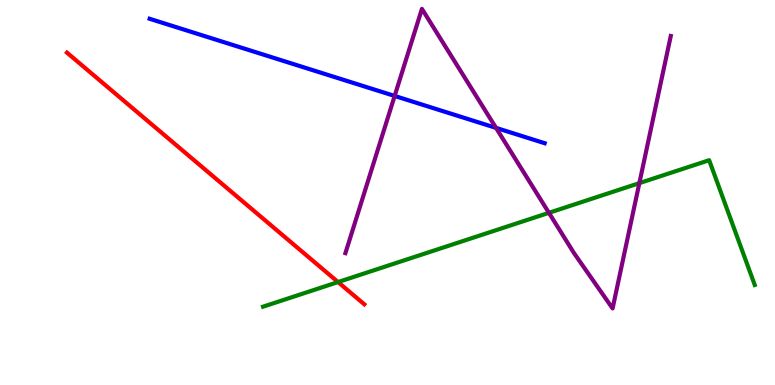[{'lines': ['blue', 'red'], 'intersections': []}, {'lines': ['green', 'red'], 'intersections': [{'x': 4.36, 'y': 2.67}]}, {'lines': ['purple', 'red'], 'intersections': []}, {'lines': ['blue', 'green'], 'intersections': []}, {'lines': ['blue', 'purple'], 'intersections': [{'x': 5.09, 'y': 7.51}, {'x': 6.4, 'y': 6.68}]}, {'lines': ['green', 'purple'], 'intersections': [{'x': 7.08, 'y': 4.47}, {'x': 8.25, 'y': 5.24}]}]